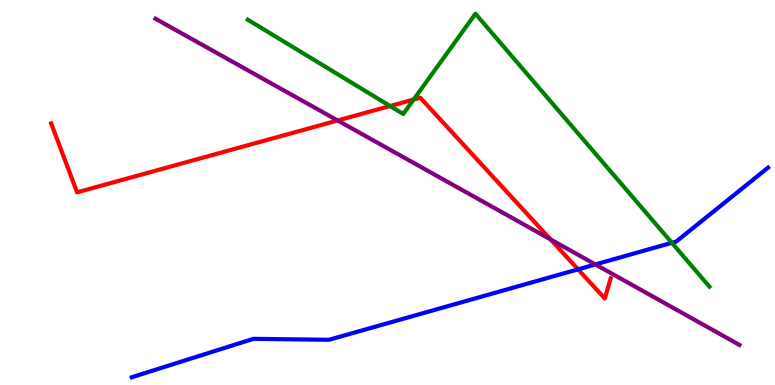[{'lines': ['blue', 'red'], 'intersections': [{'x': 7.46, 'y': 3.0}]}, {'lines': ['green', 'red'], 'intersections': [{'x': 5.03, 'y': 7.25}, {'x': 5.34, 'y': 7.41}]}, {'lines': ['purple', 'red'], 'intersections': [{'x': 4.36, 'y': 6.87}, {'x': 7.1, 'y': 3.78}]}, {'lines': ['blue', 'green'], 'intersections': [{'x': 8.67, 'y': 3.69}]}, {'lines': ['blue', 'purple'], 'intersections': [{'x': 7.68, 'y': 3.13}]}, {'lines': ['green', 'purple'], 'intersections': []}]